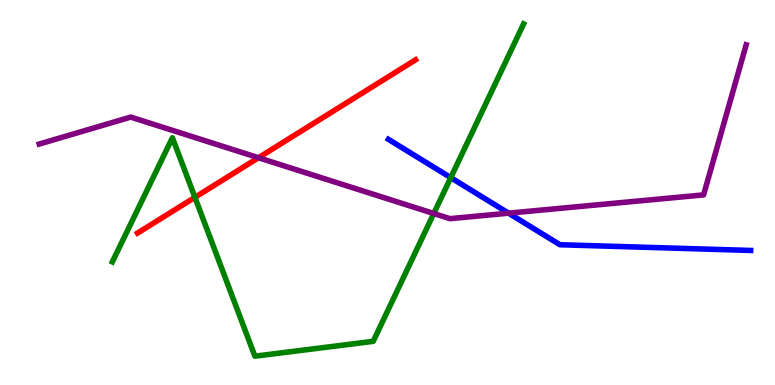[{'lines': ['blue', 'red'], 'intersections': []}, {'lines': ['green', 'red'], 'intersections': [{'x': 2.52, 'y': 4.87}]}, {'lines': ['purple', 'red'], 'intersections': [{'x': 3.34, 'y': 5.9}]}, {'lines': ['blue', 'green'], 'intersections': [{'x': 5.82, 'y': 5.39}]}, {'lines': ['blue', 'purple'], 'intersections': [{'x': 6.56, 'y': 4.46}]}, {'lines': ['green', 'purple'], 'intersections': [{'x': 5.6, 'y': 4.45}]}]